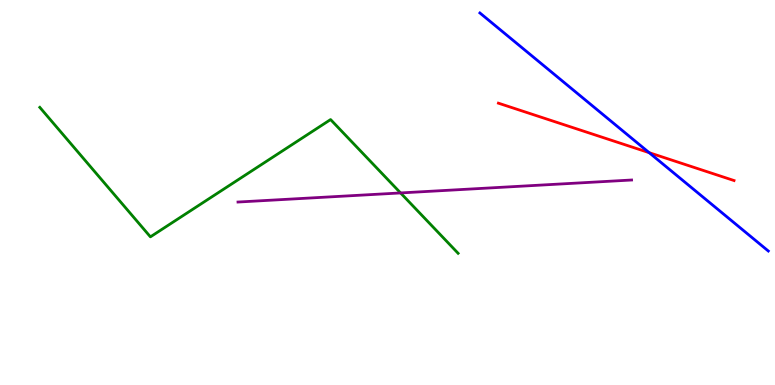[{'lines': ['blue', 'red'], 'intersections': [{'x': 8.38, 'y': 6.03}]}, {'lines': ['green', 'red'], 'intersections': []}, {'lines': ['purple', 'red'], 'intersections': []}, {'lines': ['blue', 'green'], 'intersections': []}, {'lines': ['blue', 'purple'], 'intersections': []}, {'lines': ['green', 'purple'], 'intersections': [{'x': 5.17, 'y': 4.99}]}]